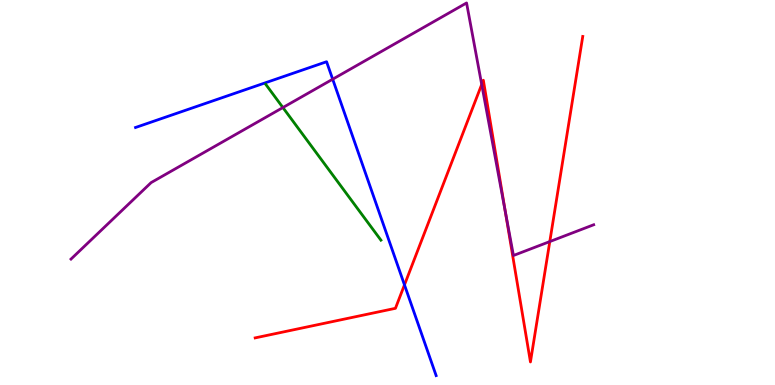[{'lines': ['blue', 'red'], 'intersections': [{'x': 5.22, 'y': 2.6}]}, {'lines': ['green', 'red'], 'intersections': []}, {'lines': ['purple', 'red'], 'intersections': [{'x': 6.22, 'y': 7.81}, {'x': 6.52, 'y': 4.5}, {'x': 7.09, 'y': 3.73}]}, {'lines': ['blue', 'green'], 'intersections': []}, {'lines': ['blue', 'purple'], 'intersections': [{'x': 4.29, 'y': 7.94}]}, {'lines': ['green', 'purple'], 'intersections': [{'x': 3.65, 'y': 7.21}]}]